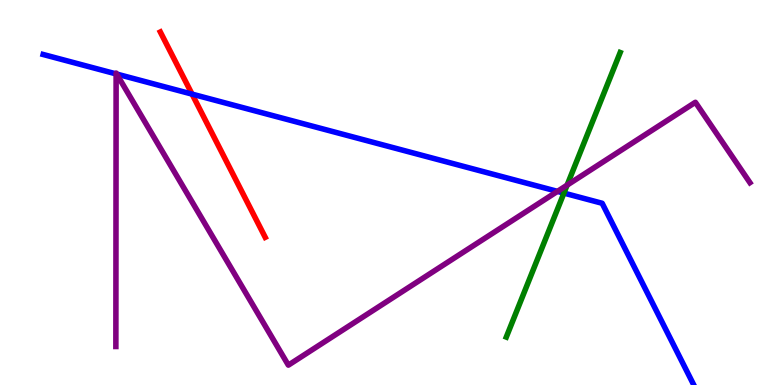[{'lines': ['blue', 'red'], 'intersections': [{'x': 2.48, 'y': 7.56}]}, {'lines': ['green', 'red'], 'intersections': []}, {'lines': ['purple', 'red'], 'intersections': []}, {'lines': ['blue', 'green'], 'intersections': [{'x': 7.28, 'y': 4.98}]}, {'lines': ['blue', 'purple'], 'intersections': [{'x': 1.5, 'y': 8.08}, {'x': 1.51, 'y': 8.08}, {'x': 7.19, 'y': 5.03}]}, {'lines': ['green', 'purple'], 'intersections': [{'x': 7.32, 'y': 5.19}]}]